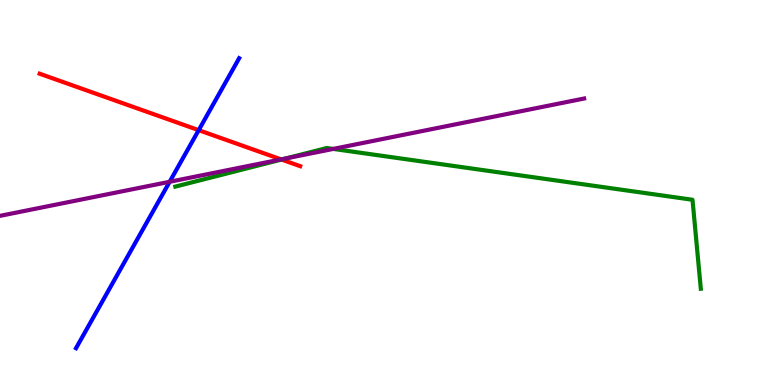[{'lines': ['blue', 'red'], 'intersections': [{'x': 2.56, 'y': 6.62}]}, {'lines': ['green', 'red'], 'intersections': [{'x': 3.63, 'y': 5.86}]}, {'lines': ['purple', 'red'], 'intersections': [{'x': 3.63, 'y': 5.86}]}, {'lines': ['blue', 'green'], 'intersections': []}, {'lines': ['blue', 'purple'], 'intersections': [{'x': 2.19, 'y': 5.28}]}, {'lines': ['green', 'purple'], 'intersections': [{'x': 3.69, 'y': 5.89}, {'x': 4.3, 'y': 6.13}]}]